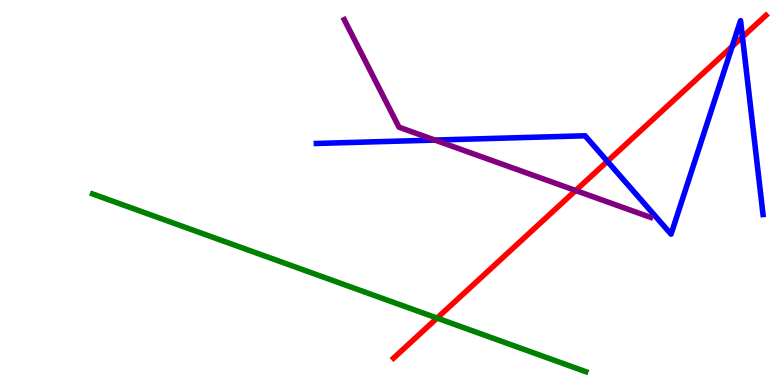[{'lines': ['blue', 'red'], 'intersections': [{'x': 7.84, 'y': 5.81}, {'x': 9.45, 'y': 8.79}, {'x': 9.58, 'y': 9.04}]}, {'lines': ['green', 'red'], 'intersections': [{'x': 5.64, 'y': 1.74}]}, {'lines': ['purple', 'red'], 'intersections': [{'x': 7.43, 'y': 5.05}]}, {'lines': ['blue', 'green'], 'intersections': []}, {'lines': ['blue', 'purple'], 'intersections': [{'x': 5.61, 'y': 6.36}]}, {'lines': ['green', 'purple'], 'intersections': []}]